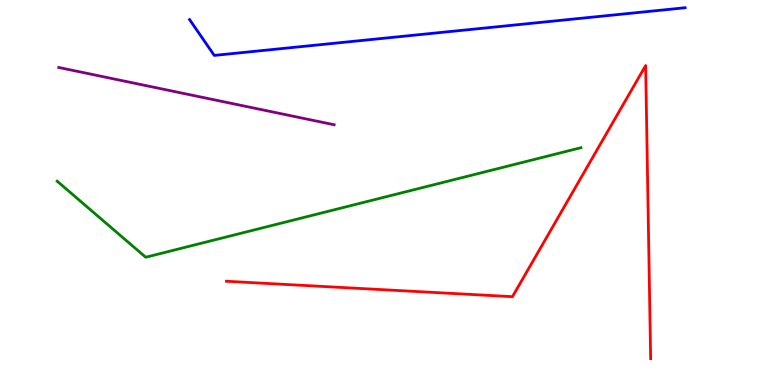[{'lines': ['blue', 'red'], 'intersections': []}, {'lines': ['green', 'red'], 'intersections': []}, {'lines': ['purple', 'red'], 'intersections': []}, {'lines': ['blue', 'green'], 'intersections': []}, {'lines': ['blue', 'purple'], 'intersections': []}, {'lines': ['green', 'purple'], 'intersections': []}]